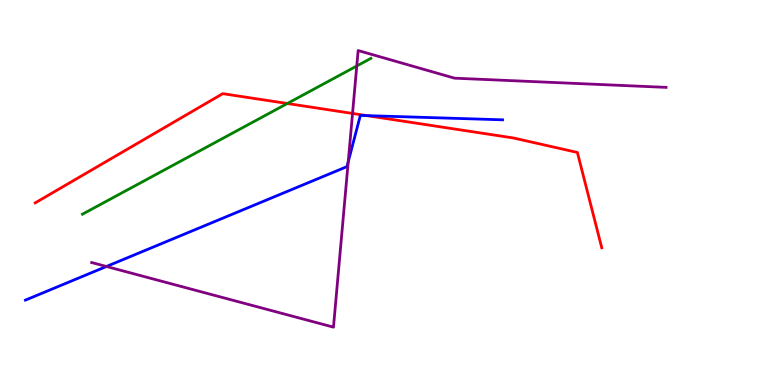[{'lines': ['blue', 'red'], 'intersections': [{'x': 4.73, 'y': 7.0}]}, {'lines': ['green', 'red'], 'intersections': [{'x': 3.71, 'y': 7.31}]}, {'lines': ['purple', 'red'], 'intersections': [{'x': 4.55, 'y': 7.05}]}, {'lines': ['blue', 'green'], 'intersections': []}, {'lines': ['blue', 'purple'], 'intersections': [{'x': 1.37, 'y': 3.08}, {'x': 4.49, 'y': 5.8}]}, {'lines': ['green', 'purple'], 'intersections': [{'x': 4.6, 'y': 8.29}]}]